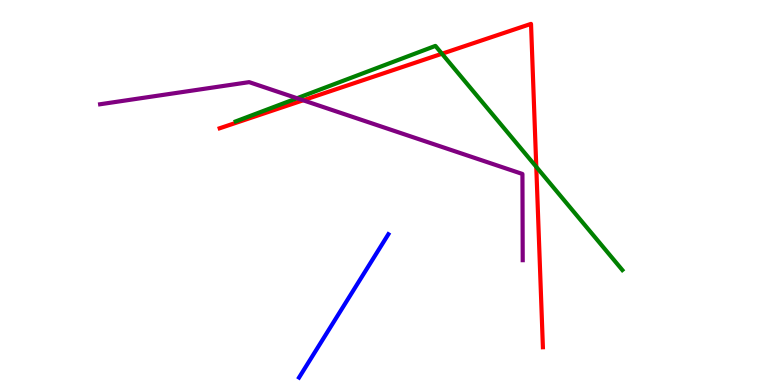[{'lines': ['blue', 'red'], 'intersections': []}, {'lines': ['green', 'red'], 'intersections': [{'x': 5.7, 'y': 8.6}, {'x': 6.92, 'y': 5.67}]}, {'lines': ['purple', 'red'], 'intersections': [{'x': 3.91, 'y': 7.4}]}, {'lines': ['blue', 'green'], 'intersections': []}, {'lines': ['blue', 'purple'], 'intersections': []}, {'lines': ['green', 'purple'], 'intersections': [{'x': 3.83, 'y': 7.45}]}]